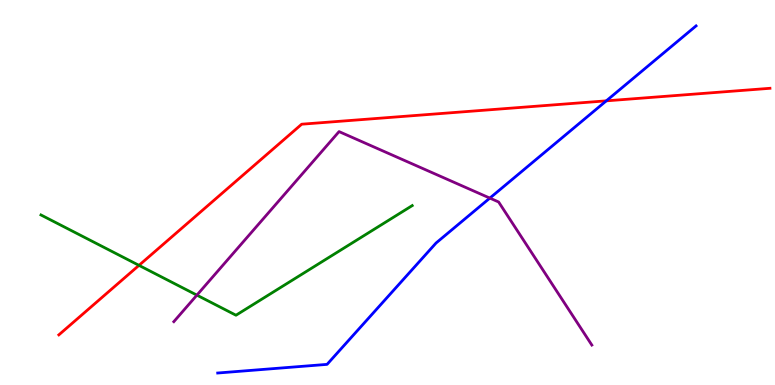[{'lines': ['blue', 'red'], 'intersections': [{'x': 7.82, 'y': 7.38}]}, {'lines': ['green', 'red'], 'intersections': [{'x': 1.79, 'y': 3.11}]}, {'lines': ['purple', 'red'], 'intersections': []}, {'lines': ['blue', 'green'], 'intersections': []}, {'lines': ['blue', 'purple'], 'intersections': [{'x': 6.32, 'y': 4.85}]}, {'lines': ['green', 'purple'], 'intersections': [{'x': 2.54, 'y': 2.33}]}]